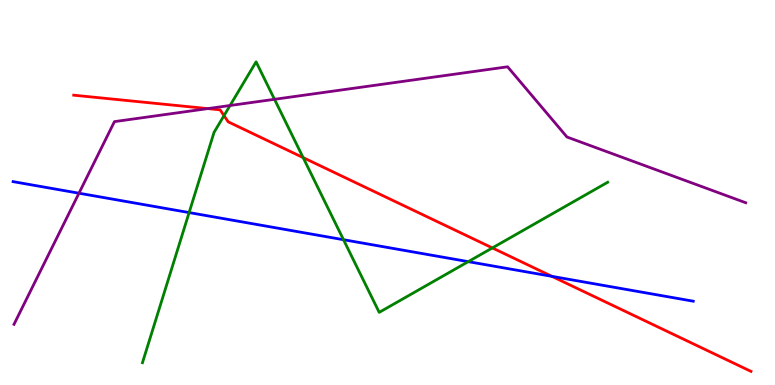[{'lines': ['blue', 'red'], 'intersections': [{'x': 7.12, 'y': 2.82}]}, {'lines': ['green', 'red'], 'intersections': [{'x': 2.89, 'y': 7.0}, {'x': 3.91, 'y': 5.91}, {'x': 6.35, 'y': 3.56}]}, {'lines': ['purple', 'red'], 'intersections': [{'x': 2.68, 'y': 7.18}]}, {'lines': ['blue', 'green'], 'intersections': [{'x': 2.44, 'y': 4.48}, {'x': 4.43, 'y': 3.77}, {'x': 6.04, 'y': 3.2}]}, {'lines': ['blue', 'purple'], 'intersections': [{'x': 1.02, 'y': 4.98}]}, {'lines': ['green', 'purple'], 'intersections': [{'x': 2.97, 'y': 7.26}, {'x': 3.54, 'y': 7.42}]}]